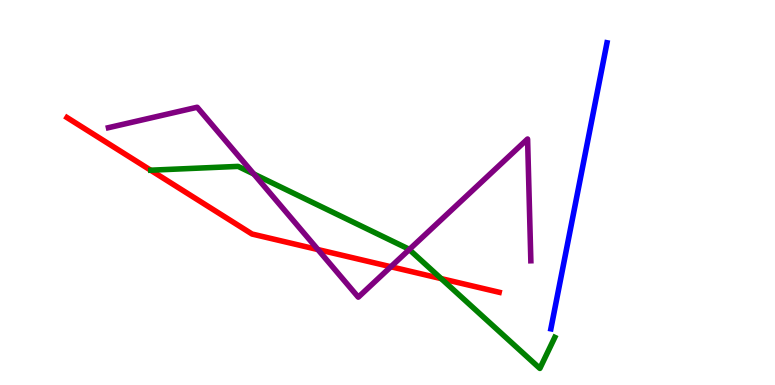[{'lines': ['blue', 'red'], 'intersections': []}, {'lines': ['green', 'red'], 'intersections': [{'x': 5.69, 'y': 2.76}]}, {'lines': ['purple', 'red'], 'intersections': [{'x': 4.1, 'y': 3.52}, {'x': 5.04, 'y': 3.07}]}, {'lines': ['blue', 'green'], 'intersections': []}, {'lines': ['blue', 'purple'], 'intersections': []}, {'lines': ['green', 'purple'], 'intersections': [{'x': 3.27, 'y': 5.48}, {'x': 5.28, 'y': 3.52}]}]